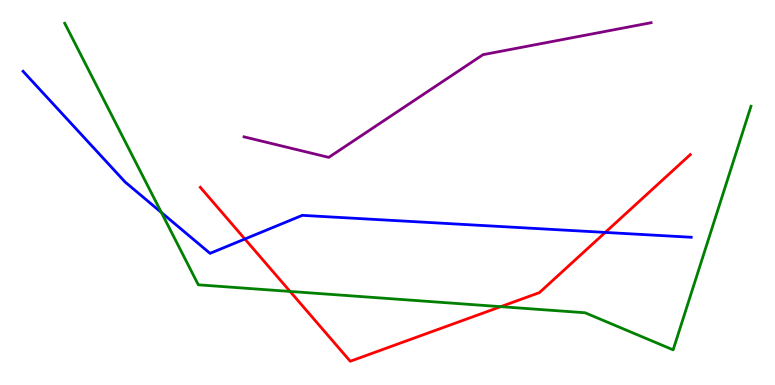[{'lines': ['blue', 'red'], 'intersections': [{'x': 3.16, 'y': 3.79}, {'x': 7.81, 'y': 3.96}]}, {'lines': ['green', 'red'], 'intersections': [{'x': 3.74, 'y': 2.43}, {'x': 6.46, 'y': 2.03}]}, {'lines': ['purple', 'red'], 'intersections': []}, {'lines': ['blue', 'green'], 'intersections': [{'x': 2.08, 'y': 4.48}]}, {'lines': ['blue', 'purple'], 'intersections': []}, {'lines': ['green', 'purple'], 'intersections': []}]